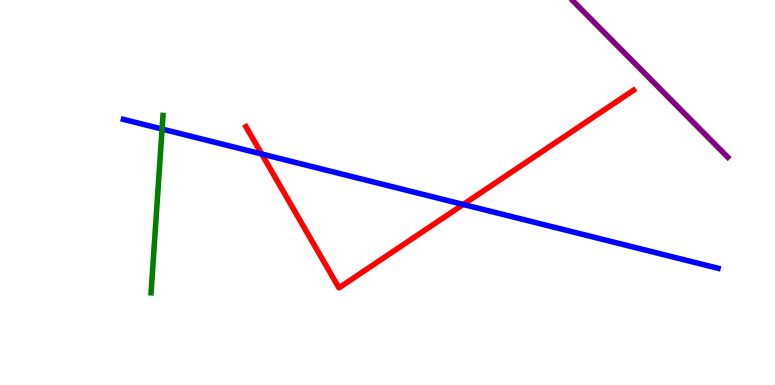[{'lines': ['blue', 'red'], 'intersections': [{'x': 3.38, 'y': 6.0}, {'x': 5.98, 'y': 4.69}]}, {'lines': ['green', 'red'], 'intersections': []}, {'lines': ['purple', 'red'], 'intersections': []}, {'lines': ['blue', 'green'], 'intersections': [{'x': 2.09, 'y': 6.65}]}, {'lines': ['blue', 'purple'], 'intersections': []}, {'lines': ['green', 'purple'], 'intersections': []}]